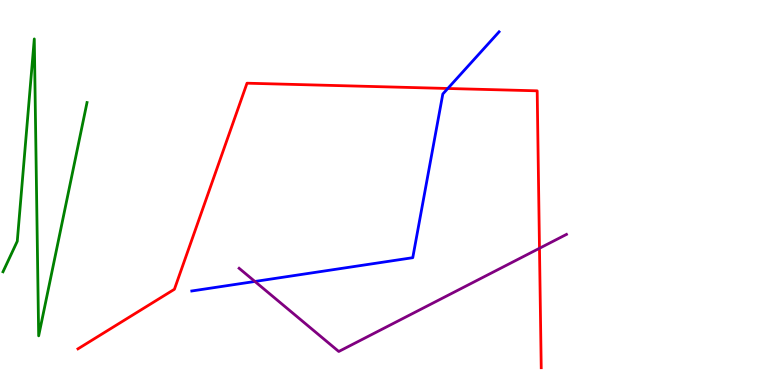[{'lines': ['blue', 'red'], 'intersections': [{'x': 5.78, 'y': 7.7}]}, {'lines': ['green', 'red'], 'intersections': []}, {'lines': ['purple', 'red'], 'intersections': [{'x': 6.96, 'y': 3.55}]}, {'lines': ['blue', 'green'], 'intersections': []}, {'lines': ['blue', 'purple'], 'intersections': [{'x': 3.29, 'y': 2.69}]}, {'lines': ['green', 'purple'], 'intersections': []}]